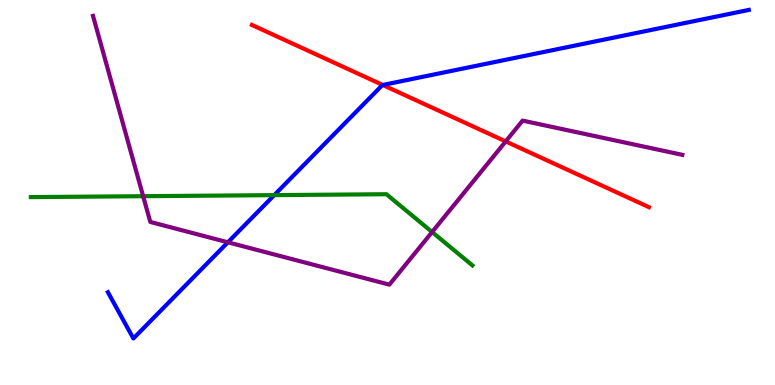[{'lines': ['blue', 'red'], 'intersections': [{'x': 4.94, 'y': 7.79}]}, {'lines': ['green', 'red'], 'intersections': []}, {'lines': ['purple', 'red'], 'intersections': [{'x': 6.53, 'y': 6.33}]}, {'lines': ['blue', 'green'], 'intersections': [{'x': 3.54, 'y': 4.93}]}, {'lines': ['blue', 'purple'], 'intersections': [{'x': 2.94, 'y': 3.71}]}, {'lines': ['green', 'purple'], 'intersections': [{'x': 1.85, 'y': 4.9}, {'x': 5.58, 'y': 3.97}]}]